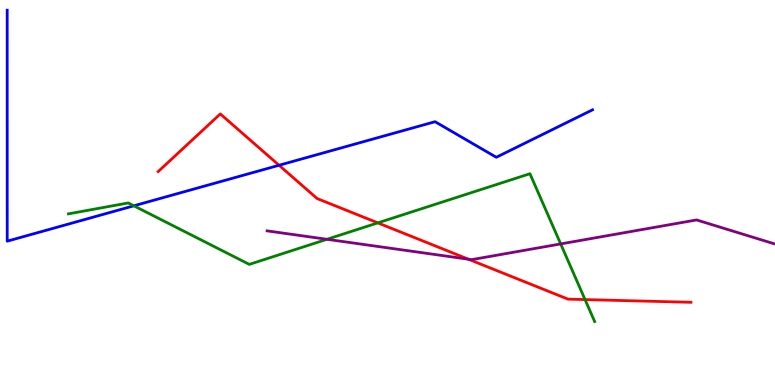[{'lines': ['blue', 'red'], 'intersections': [{'x': 3.6, 'y': 5.71}]}, {'lines': ['green', 'red'], 'intersections': [{'x': 4.87, 'y': 4.21}, {'x': 7.55, 'y': 2.22}]}, {'lines': ['purple', 'red'], 'intersections': [{'x': 6.04, 'y': 3.27}]}, {'lines': ['blue', 'green'], 'intersections': [{'x': 1.73, 'y': 4.65}]}, {'lines': ['blue', 'purple'], 'intersections': []}, {'lines': ['green', 'purple'], 'intersections': [{'x': 4.22, 'y': 3.78}, {'x': 7.23, 'y': 3.66}]}]